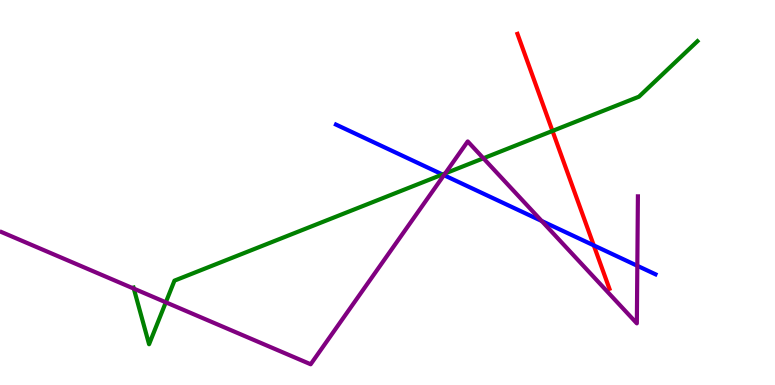[{'lines': ['blue', 'red'], 'intersections': [{'x': 7.66, 'y': 3.63}]}, {'lines': ['green', 'red'], 'intersections': [{'x': 7.13, 'y': 6.6}]}, {'lines': ['purple', 'red'], 'intersections': []}, {'lines': ['blue', 'green'], 'intersections': [{'x': 5.71, 'y': 5.47}]}, {'lines': ['blue', 'purple'], 'intersections': [{'x': 5.73, 'y': 5.45}, {'x': 6.99, 'y': 4.26}, {'x': 8.22, 'y': 3.1}]}, {'lines': ['green', 'purple'], 'intersections': [{'x': 1.73, 'y': 2.5}, {'x': 2.14, 'y': 2.15}, {'x': 5.74, 'y': 5.5}, {'x': 6.24, 'y': 5.89}]}]